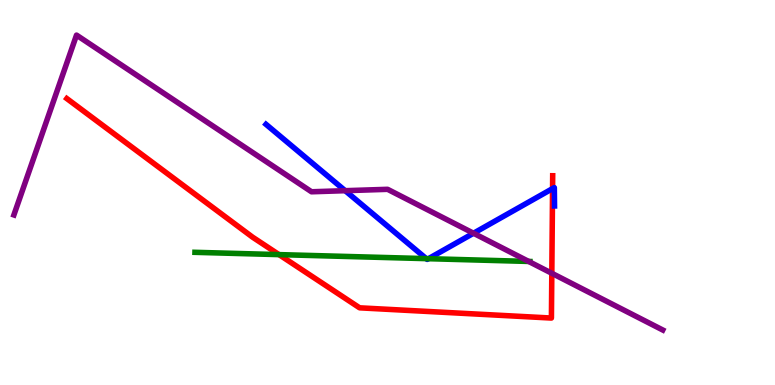[{'lines': ['blue', 'red'], 'intersections': [{'x': 7.13, 'y': 5.1}]}, {'lines': ['green', 'red'], 'intersections': [{'x': 3.6, 'y': 3.39}]}, {'lines': ['purple', 'red'], 'intersections': [{'x': 7.12, 'y': 2.9}]}, {'lines': ['blue', 'green'], 'intersections': [{'x': 5.5, 'y': 3.28}, {'x': 5.53, 'y': 3.28}]}, {'lines': ['blue', 'purple'], 'intersections': [{'x': 4.45, 'y': 5.05}, {'x': 6.11, 'y': 3.94}]}, {'lines': ['green', 'purple'], 'intersections': [{'x': 6.82, 'y': 3.21}]}]